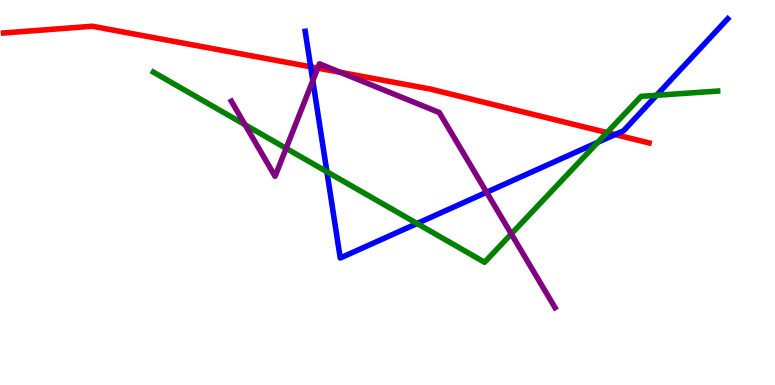[{'lines': ['blue', 'red'], 'intersections': [{'x': 4.01, 'y': 8.26}, {'x': 7.94, 'y': 6.5}]}, {'lines': ['green', 'red'], 'intersections': [{'x': 7.83, 'y': 6.56}]}, {'lines': ['purple', 'red'], 'intersections': [{'x': 4.1, 'y': 8.23}, {'x': 4.39, 'y': 8.12}]}, {'lines': ['blue', 'green'], 'intersections': [{'x': 4.22, 'y': 5.54}, {'x': 5.38, 'y': 4.19}, {'x': 7.71, 'y': 6.3}, {'x': 8.47, 'y': 7.52}]}, {'lines': ['blue', 'purple'], 'intersections': [{'x': 4.04, 'y': 7.91}, {'x': 6.28, 'y': 5.01}]}, {'lines': ['green', 'purple'], 'intersections': [{'x': 3.16, 'y': 6.76}, {'x': 3.69, 'y': 6.15}, {'x': 6.6, 'y': 3.92}]}]